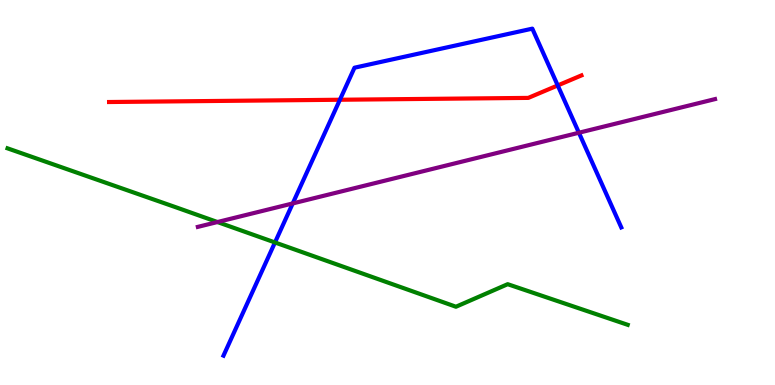[{'lines': ['blue', 'red'], 'intersections': [{'x': 4.39, 'y': 7.41}, {'x': 7.2, 'y': 7.78}]}, {'lines': ['green', 'red'], 'intersections': []}, {'lines': ['purple', 'red'], 'intersections': []}, {'lines': ['blue', 'green'], 'intersections': [{'x': 3.55, 'y': 3.7}]}, {'lines': ['blue', 'purple'], 'intersections': [{'x': 3.78, 'y': 4.72}, {'x': 7.47, 'y': 6.55}]}, {'lines': ['green', 'purple'], 'intersections': [{'x': 2.81, 'y': 4.23}]}]